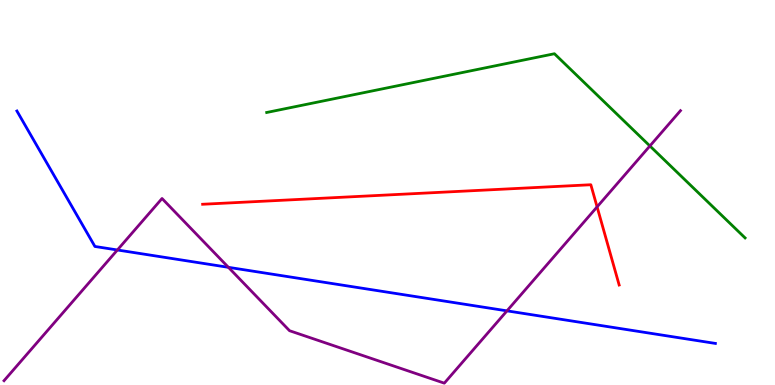[{'lines': ['blue', 'red'], 'intersections': []}, {'lines': ['green', 'red'], 'intersections': []}, {'lines': ['purple', 'red'], 'intersections': [{'x': 7.7, 'y': 4.63}]}, {'lines': ['blue', 'green'], 'intersections': []}, {'lines': ['blue', 'purple'], 'intersections': [{'x': 1.51, 'y': 3.51}, {'x': 2.95, 'y': 3.06}, {'x': 6.54, 'y': 1.93}]}, {'lines': ['green', 'purple'], 'intersections': [{'x': 8.39, 'y': 6.21}]}]